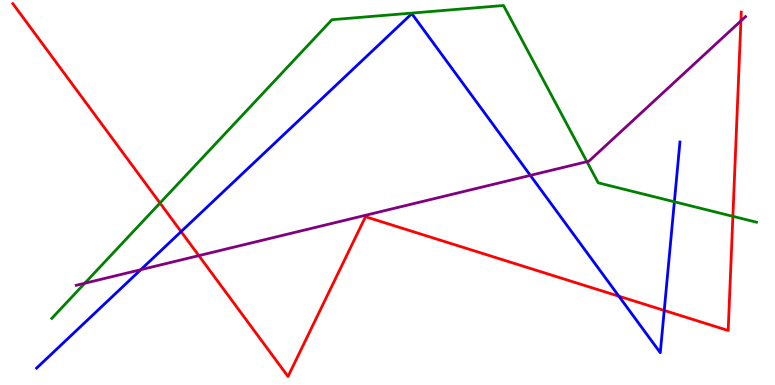[{'lines': ['blue', 'red'], 'intersections': [{'x': 2.34, 'y': 3.98}, {'x': 7.99, 'y': 2.31}, {'x': 8.57, 'y': 1.94}]}, {'lines': ['green', 'red'], 'intersections': [{'x': 2.06, 'y': 4.73}, {'x': 9.46, 'y': 4.38}]}, {'lines': ['purple', 'red'], 'intersections': [{'x': 2.57, 'y': 3.36}, {'x': 9.56, 'y': 9.46}]}, {'lines': ['blue', 'green'], 'intersections': [{'x': 8.7, 'y': 4.76}]}, {'lines': ['blue', 'purple'], 'intersections': [{'x': 1.82, 'y': 3.0}, {'x': 6.84, 'y': 5.44}]}, {'lines': ['green', 'purple'], 'intersections': [{'x': 1.09, 'y': 2.64}, {'x': 7.57, 'y': 5.8}]}]